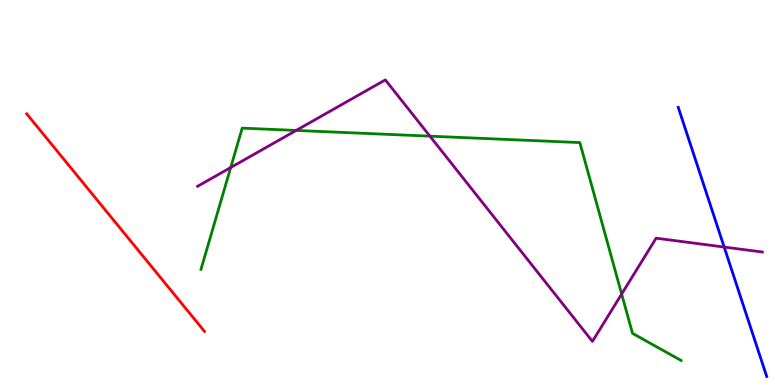[{'lines': ['blue', 'red'], 'intersections': []}, {'lines': ['green', 'red'], 'intersections': []}, {'lines': ['purple', 'red'], 'intersections': []}, {'lines': ['blue', 'green'], 'intersections': []}, {'lines': ['blue', 'purple'], 'intersections': [{'x': 9.34, 'y': 3.58}]}, {'lines': ['green', 'purple'], 'intersections': [{'x': 2.98, 'y': 5.65}, {'x': 3.82, 'y': 6.61}, {'x': 5.55, 'y': 6.46}, {'x': 8.02, 'y': 2.36}]}]